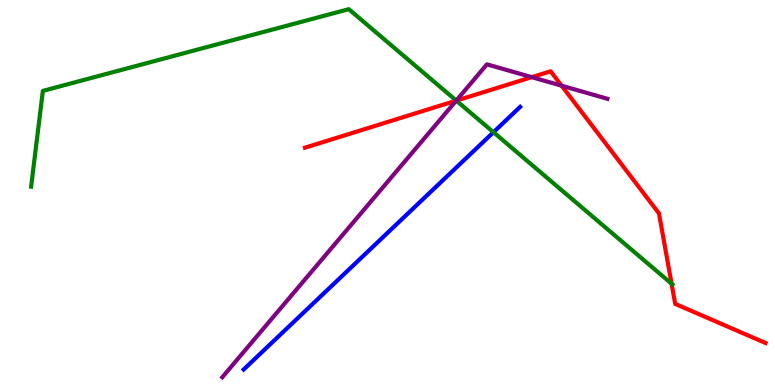[{'lines': ['blue', 'red'], 'intersections': []}, {'lines': ['green', 'red'], 'intersections': [{'x': 5.89, 'y': 7.39}, {'x': 8.67, 'y': 2.63}]}, {'lines': ['purple', 'red'], 'intersections': [{'x': 5.89, 'y': 7.39}, {'x': 6.86, 'y': 8.0}, {'x': 7.25, 'y': 7.77}]}, {'lines': ['blue', 'green'], 'intersections': [{'x': 6.37, 'y': 6.57}]}, {'lines': ['blue', 'purple'], 'intersections': []}, {'lines': ['green', 'purple'], 'intersections': [{'x': 5.89, 'y': 7.39}]}]